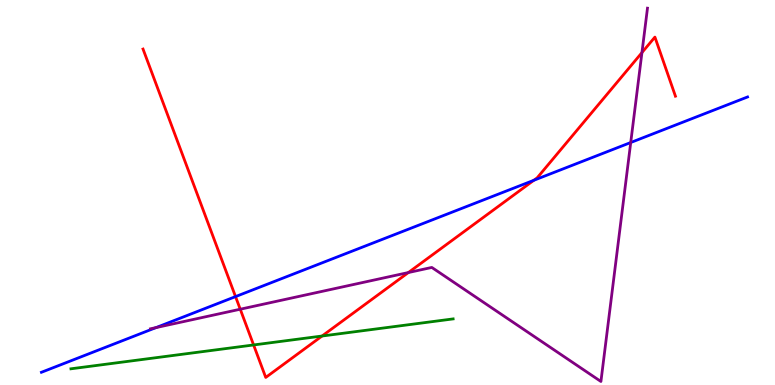[{'lines': ['blue', 'red'], 'intersections': [{'x': 3.04, 'y': 2.3}, {'x': 6.89, 'y': 5.32}]}, {'lines': ['green', 'red'], 'intersections': [{'x': 3.27, 'y': 1.04}, {'x': 4.16, 'y': 1.27}]}, {'lines': ['purple', 'red'], 'intersections': [{'x': 3.1, 'y': 1.97}, {'x': 5.27, 'y': 2.92}, {'x': 8.28, 'y': 8.63}]}, {'lines': ['blue', 'green'], 'intersections': []}, {'lines': ['blue', 'purple'], 'intersections': [{'x': 2.01, 'y': 1.49}, {'x': 8.14, 'y': 6.3}]}, {'lines': ['green', 'purple'], 'intersections': []}]